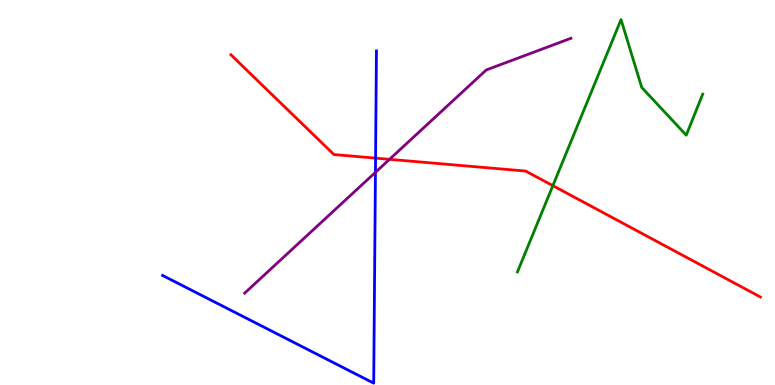[{'lines': ['blue', 'red'], 'intersections': [{'x': 4.85, 'y': 5.89}]}, {'lines': ['green', 'red'], 'intersections': [{'x': 7.13, 'y': 5.18}]}, {'lines': ['purple', 'red'], 'intersections': [{'x': 5.03, 'y': 5.86}]}, {'lines': ['blue', 'green'], 'intersections': []}, {'lines': ['blue', 'purple'], 'intersections': [{'x': 4.84, 'y': 5.52}]}, {'lines': ['green', 'purple'], 'intersections': []}]